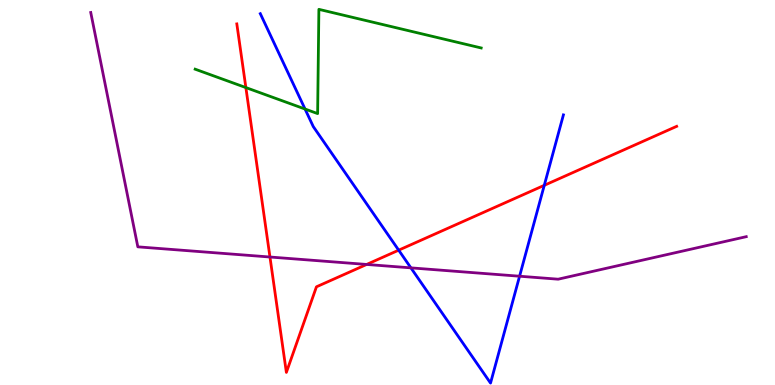[{'lines': ['blue', 'red'], 'intersections': [{'x': 5.14, 'y': 3.5}, {'x': 7.02, 'y': 5.19}]}, {'lines': ['green', 'red'], 'intersections': [{'x': 3.17, 'y': 7.73}]}, {'lines': ['purple', 'red'], 'intersections': [{'x': 3.48, 'y': 3.32}, {'x': 4.73, 'y': 3.13}]}, {'lines': ['blue', 'green'], 'intersections': [{'x': 3.94, 'y': 7.17}]}, {'lines': ['blue', 'purple'], 'intersections': [{'x': 5.3, 'y': 3.04}, {'x': 6.7, 'y': 2.83}]}, {'lines': ['green', 'purple'], 'intersections': []}]